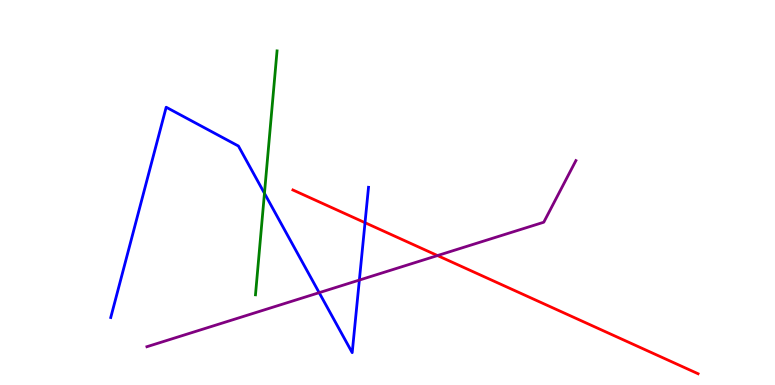[{'lines': ['blue', 'red'], 'intersections': [{'x': 4.71, 'y': 4.22}]}, {'lines': ['green', 'red'], 'intersections': []}, {'lines': ['purple', 'red'], 'intersections': [{'x': 5.65, 'y': 3.36}]}, {'lines': ['blue', 'green'], 'intersections': [{'x': 3.41, 'y': 4.98}]}, {'lines': ['blue', 'purple'], 'intersections': [{'x': 4.12, 'y': 2.4}, {'x': 4.64, 'y': 2.73}]}, {'lines': ['green', 'purple'], 'intersections': []}]